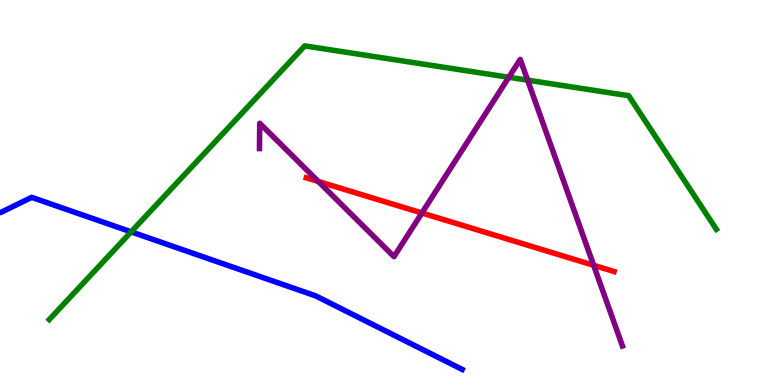[{'lines': ['blue', 'red'], 'intersections': []}, {'lines': ['green', 'red'], 'intersections': []}, {'lines': ['purple', 'red'], 'intersections': [{'x': 4.11, 'y': 5.29}, {'x': 5.44, 'y': 4.47}, {'x': 7.66, 'y': 3.11}]}, {'lines': ['blue', 'green'], 'intersections': [{'x': 1.69, 'y': 3.98}]}, {'lines': ['blue', 'purple'], 'intersections': []}, {'lines': ['green', 'purple'], 'intersections': [{'x': 6.57, 'y': 7.99}, {'x': 6.81, 'y': 7.92}]}]